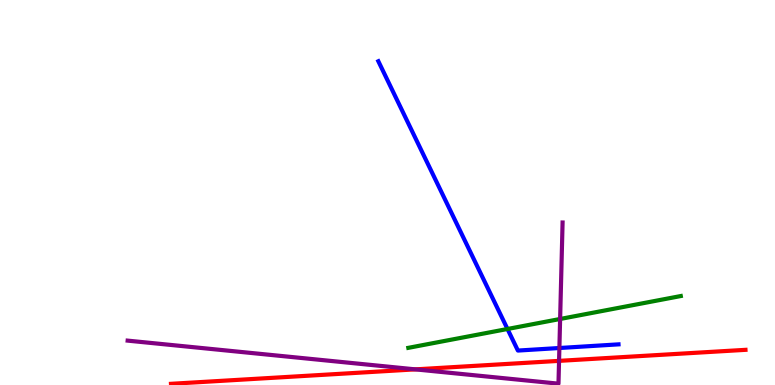[{'lines': ['blue', 'red'], 'intersections': []}, {'lines': ['green', 'red'], 'intersections': []}, {'lines': ['purple', 'red'], 'intersections': [{'x': 5.36, 'y': 0.406}, {'x': 7.21, 'y': 0.627}]}, {'lines': ['blue', 'green'], 'intersections': [{'x': 6.55, 'y': 1.45}]}, {'lines': ['blue', 'purple'], 'intersections': [{'x': 7.22, 'y': 0.961}]}, {'lines': ['green', 'purple'], 'intersections': [{'x': 7.23, 'y': 1.71}]}]